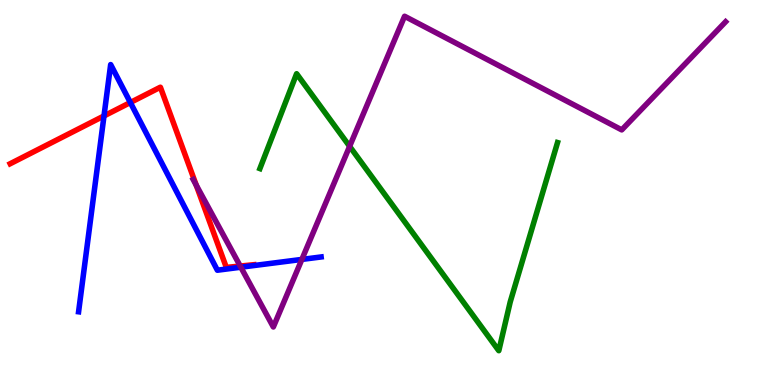[{'lines': ['blue', 'red'], 'intersections': [{'x': 1.34, 'y': 6.99}, {'x': 1.68, 'y': 7.34}]}, {'lines': ['green', 'red'], 'intersections': []}, {'lines': ['purple', 'red'], 'intersections': [{'x': 2.53, 'y': 5.19}, {'x': 3.1, 'y': 3.09}]}, {'lines': ['blue', 'green'], 'intersections': []}, {'lines': ['blue', 'purple'], 'intersections': [{'x': 3.11, 'y': 3.06}, {'x': 3.9, 'y': 3.26}]}, {'lines': ['green', 'purple'], 'intersections': [{'x': 4.51, 'y': 6.2}]}]